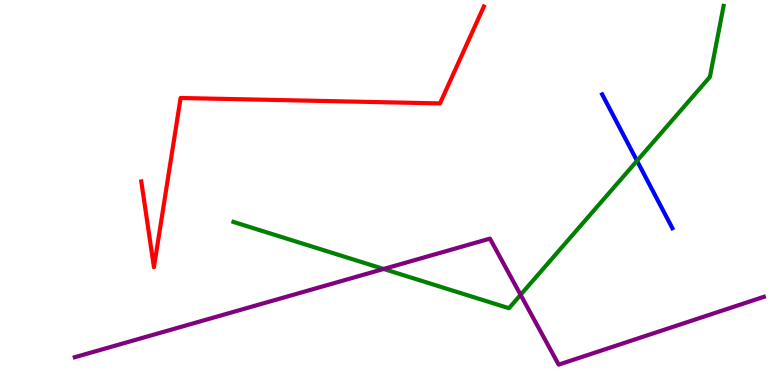[{'lines': ['blue', 'red'], 'intersections': []}, {'lines': ['green', 'red'], 'intersections': []}, {'lines': ['purple', 'red'], 'intersections': []}, {'lines': ['blue', 'green'], 'intersections': [{'x': 8.22, 'y': 5.82}]}, {'lines': ['blue', 'purple'], 'intersections': []}, {'lines': ['green', 'purple'], 'intersections': [{'x': 4.95, 'y': 3.01}, {'x': 6.72, 'y': 2.34}]}]